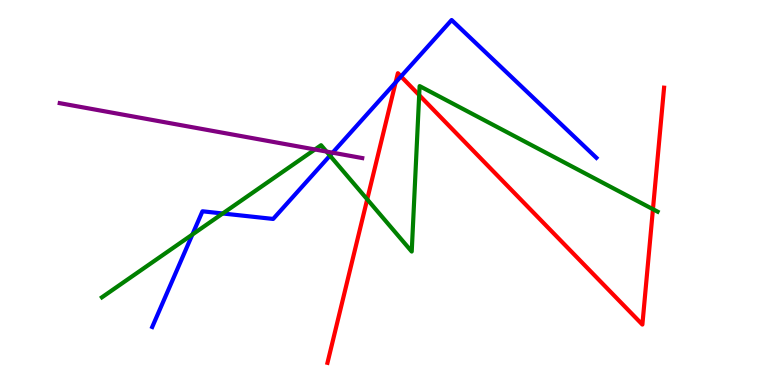[{'lines': ['blue', 'red'], 'intersections': [{'x': 5.1, 'y': 7.86}, {'x': 5.17, 'y': 8.01}]}, {'lines': ['green', 'red'], 'intersections': [{'x': 4.74, 'y': 4.82}, {'x': 5.41, 'y': 7.53}, {'x': 8.43, 'y': 4.57}]}, {'lines': ['purple', 'red'], 'intersections': []}, {'lines': ['blue', 'green'], 'intersections': [{'x': 2.48, 'y': 3.91}, {'x': 2.87, 'y': 4.45}, {'x': 4.26, 'y': 5.96}]}, {'lines': ['blue', 'purple'], 'intersections': [{'x': 4.29, 'y': 6.03}]}, {'lines': ['green', 'purple'], 'intersections': [{'x': 4.06, 'y': 6.12}, {'x': 4.21, 'y': 6.06}]}]